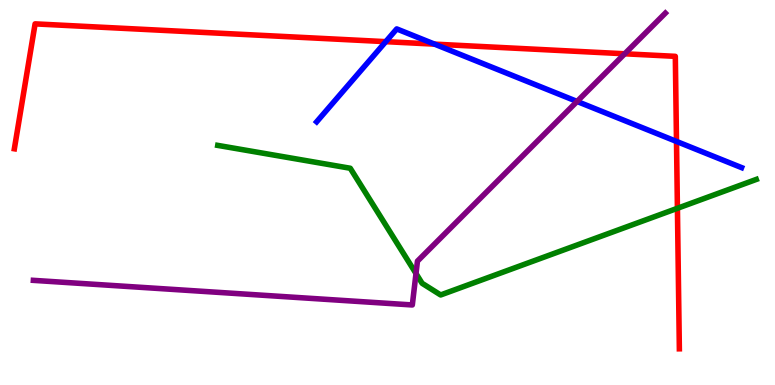[{'lines': ['blue', 'red'], 'intersections': [{'x': 4.98, 'y': 8.92}, {'x': 5.61, 'y': 8.85}, {'x': 8.73, 'y': 6.33}]}, {'lines': ['green', 'red'], 'intersections': [{'x': 8.74, 'y': 4.59}]}, {'lines': ['purple', 'red'], 'intersections': [{'x': 8.06, 'y': 8.6}]}, {'lines': ['blue', 'green'], 'intersections': []}, {'lines': ['blue', 'purple'], 'intersections': [{'x': 7.45, 'y': 7.36}]}, {'lines': ['green', 'purple'], 'intersections': [{'x': 5.37, 'y': 2.9}]}]